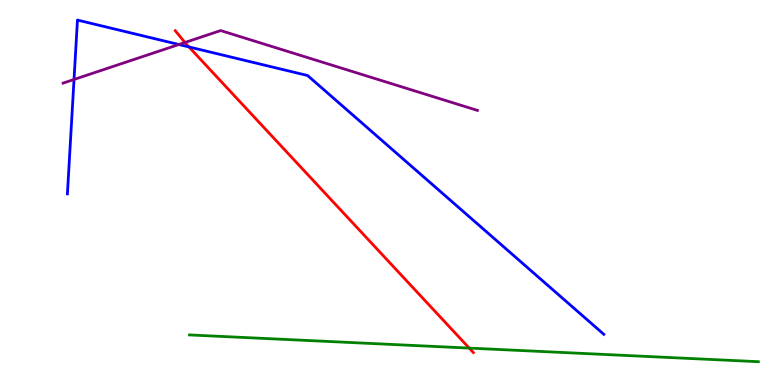[{'lines': ['blue', 'red'], 'intersections': [{'x': 2.44, 'y': 8.78}]}, {'lines': ['green', 'red'], 'intersections': [{'x': 6.05, 'y': 0.959}]}, {'lines': ['purple', 'red'], 'intersections': [{'x': 2.39, 'y': 8.9}]}, {'lines': ['blue', 'green'], 'intersections': []}, {'lines': ['blue', 'purple'], 'intersections': [{'x': 0.955, 'y': 7.94}, {'x': 2.31, 'y': 8.84}]}, {'lines': ['green', 'purple'], 'intersections': []}]